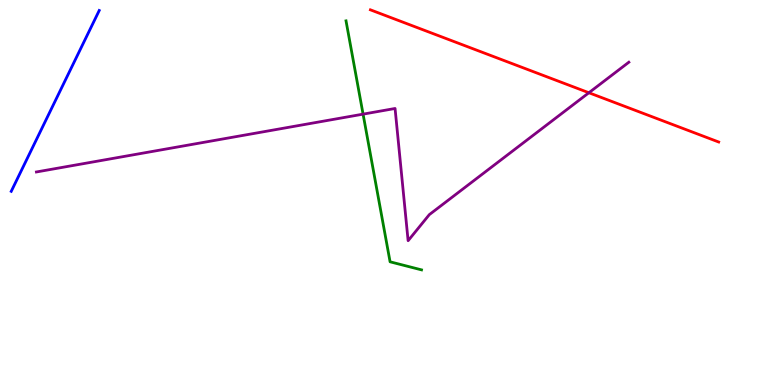[{'lines': ['blue', 'red'], 'intersections': []}, {'lines': ['green', 'red'], 'intersections': []}, {'lines': ['purple', 'red'], 'intersections': [{'x': 7.6, 'y': 7.59}]}, {'lines': ['blue', 'green'], 'intersections': []}, {'lines': ['blue', 'purple'], 'intersections': []}, {'lines': ['green', 'purple'], 'intersections': [{'x': 4.68, 'y': 7.04}]}]